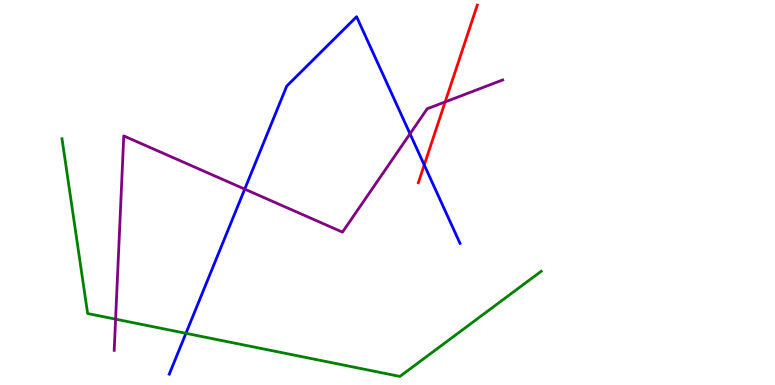[{'lines': ['blue', 'red'], 'intersections': [{'x': 5.47, 'y': 5.71}]}, {'lines': ['green', 'red'], 'intersections': []}, {'lines': ['purple', 'red'], 'intersections': [{'x': 5.74, 'y': 7.35}]}, {'lines': ['blue', 'green'], 'intersections': [{'x': 2.4, 'y': 1.34}]}, {'lines': ['blue', 'purple'], 'intersections': [{'x': 3.16, 'y': 5.09}, {'x': 5.29, 'y': 6.52}]}, {'lines': ['green', 'purple'], 'intersections': [{'x': 1.49, 'y': 1.71}]}]